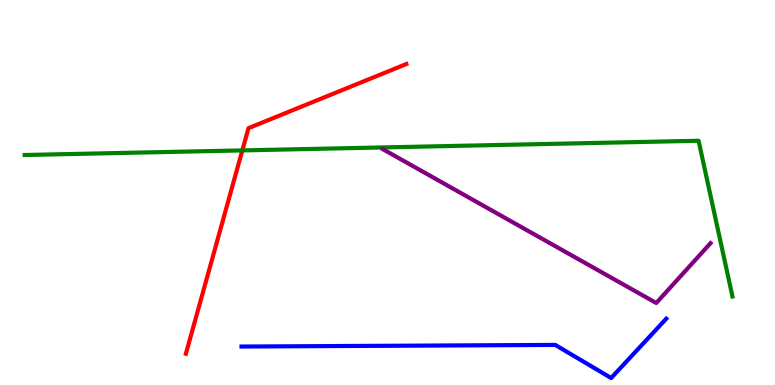[{'lines': ['blue', 'red'], 'intersections': []}, {'lines': ['green', 'red'], 'intersections': [{'x': 3.13, 'y': 6.09}]}, {'lines': ['purple', 'red'], 'intersections': []}, {'lines': ['blue', 'green'], 'intersections': []}, {'lines': ['blue', 'purple'], 'intersections': []}, {'lines': ['green', 'purple'], 'intersections': []}]